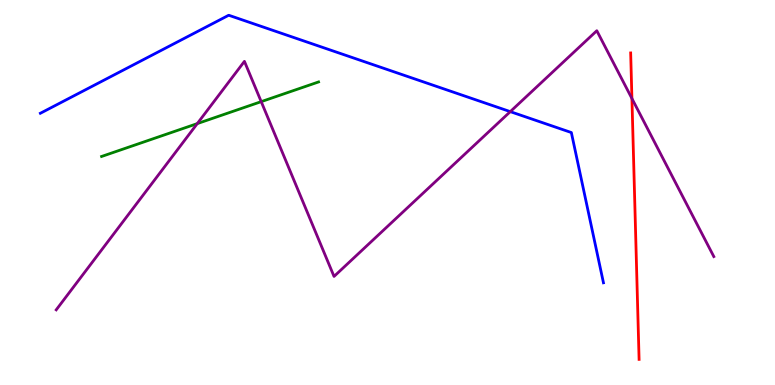[{'lines': ['blue', 'red'], 'intersections': []}, {'lines': ['green', 'red'], 'intersections': []}, {'lines': ['purple', 'red'], 'intersections': [{'x': 8.15, 'y': 7.44}]}, {'lines': ['blue', 'green'], 'intersections': []}, {'lines': ['blue', 'purple'], 'intersections': [{'x': 6.58, 'y': 7.1}]}, {'lines': ['green', 'purple'], 'intersections': [{'x': 2.55, 'y': 6.79}, {'x': 3.37, 'y': 7.36}]}]